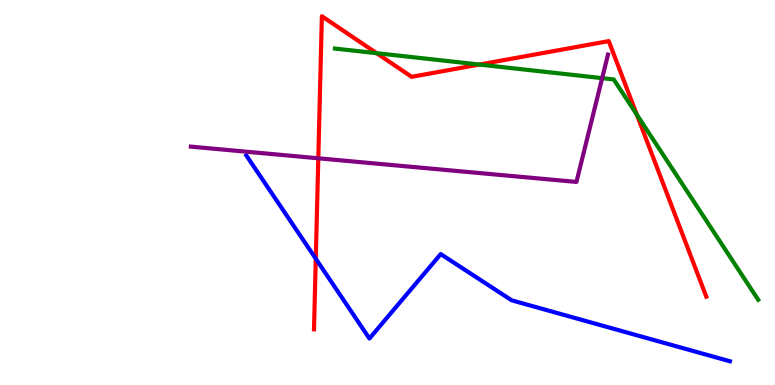[{'lines': ['blue', 'red'], 'intersections': [{'x': 4.07, 'y': 3.28}]}, {'lines': ['green', 'red'], 'intersections': [{'x': 4.86, 'y': 8.62}, {'x': 6.19, 'y': 8.32}, {'x': 8.22, 'y': 7.02}]}, {'lines': ['purple', 'red'], 'intersections': [{'x': 4.11, 'y': 5.89}]}, {'lines': ['blue', 'green'], 'intersections': []}, {'lines': ['blue', 'purple'], 'intersections': []}, {'lines': ['green', 'purple'], 'intersections': [{'x': 7.77, 'y': 7.97}]}]